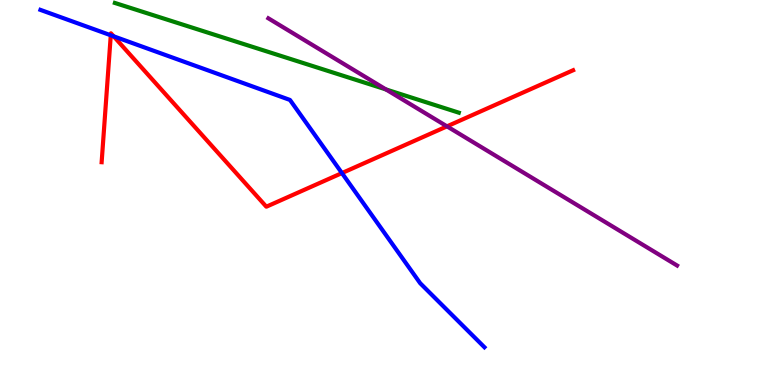[{'lines': ['blue', 'red'], 'intersections': [{'x': 1.43, 'y': 9.08}, {'x': 1.47, 'y': 9.06}, {'x': 4.41, 'y': 5.5}]}, {'lines': ['green', 'red'], 'intersections': []}, {'lines': ['purple', 'red'], 'intersections': [{'x': 5.77, 'y': 6.72}]}, {'lines': ['blue', 'green'], 'intersections': []}, {'lines': ['blue', 'purple'], 'intersections': []}, {'lines': ['green', 'purple'], 'intersections': [{'x': 4.98, 'y': 7.68}]}]